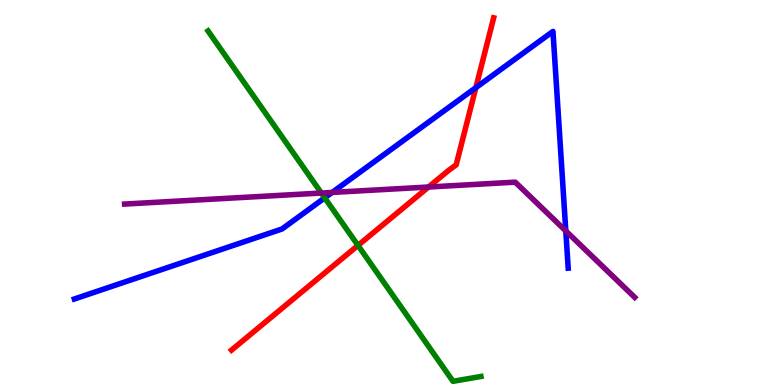[{'lines': ['blue', 'red'], 'intersections': [{'x': 6.14, 'y': 7.72}]}, {'lines': ['green', 'red'], 'intersections': [{'x': 4.62, 'y': 3.63}]}, {'lines': ['purple', 'red'], 'intersections': [{'x': 5.53, 'y': 5.14}]}, {'lines': ['blue', 'green'], 'intersections': [{'x': 4.19, 'y': 4.86}]}, {'lines': ['blue', 'purple'], 'intersections': [{'x': 4.29, 'y': 5.0}, {'x': 7.3, 'y': 4.0}]}, {'lines': ['green', 'purple'], 'intersections': [{'x': 4.15, 'y': 4.99}]}]